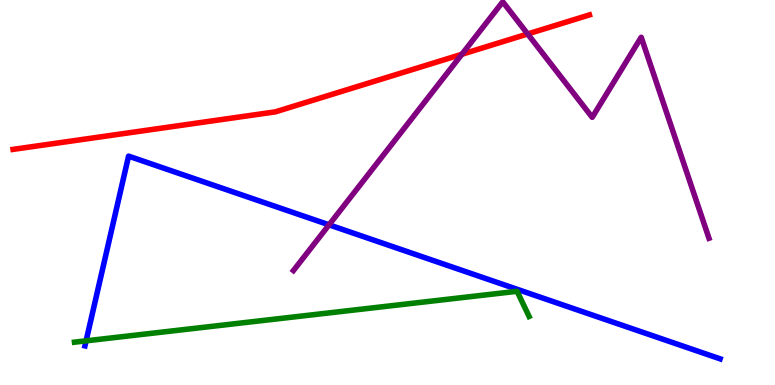[{'lines': ['blue', 'red'], 'intersections': []}, {'lines': ['green', 'red'], 'intersections': []}, {'lines': ['purple', 'red'], 'intersections': [{'x': 5.96, 'y': 8.59}, {'x': 6.81, 'y': 9.12}]}, {'lines': ['blue', 'green'], 'intersections': [{'x': 1.11, 'y': 1.15}]}, {'lines': ['blue', 'purple'], 'intersections': [{'x': 4.25, 'y': 4.16}]}, {'lines': ['green', 'purple'], 'intersections': []}]